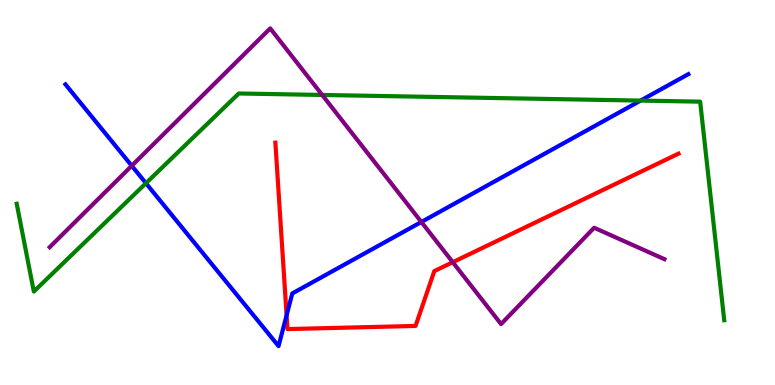[{'lines': ['blue', 'red'], 'intersections': [{'x': 3.7, 'y': 1.81}]}, {'lines': ['green', 'red'], 'intersections': []}, {'lines': ['purple', 'red'], 'intersections': [{'x': 5.84, 'y': 3.19}]}, {'lines': ['blue', 'green'], 'intersections': [{'x': 1.88, 'y': 5.24}, {'x': 8.27, 'y': 7.39}]}, {'lines': ['blue', 'purple'], 'intersections': [{'x': 1.7, 'y': 5.69}, {'x': 5.44, 'y': 4.23}]}, {'lines': ['green', 'purple'], 'intersections': [{'x': 4.16, 'y': 7.53}]}]